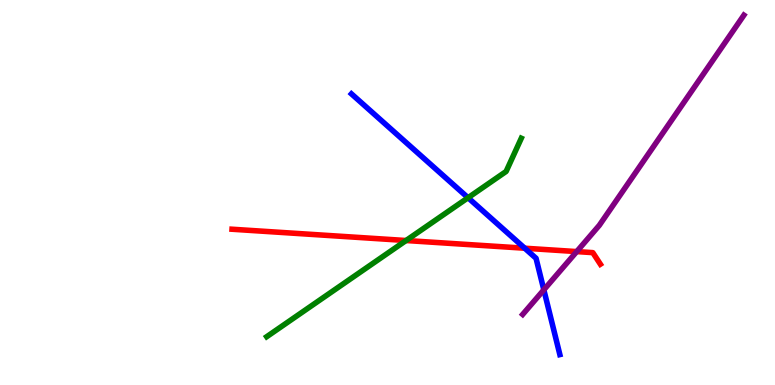[{'lines': ['blue', 'red'], 'intersections': [{'x': 6.77, 'y': 3.55}]}, {'lines': ['green', 'red'], 'intersections': [{'x': 5.24, 'y': 3.75}]}, {'lines': ['purple', 'red'], 'intersections': [{'x': 7.44, 'y': 3.47}]}, {'lines': ['blue', 'green'], 'intersections': [{'x': 6.04, 'y': 4.86}]}, {'lines': ['blue', 'purple'], 'intersections': [{'x': 7.02, 'y': 2.47}]}, {'lines': ['green', 'purple'], 'intersections': []}]